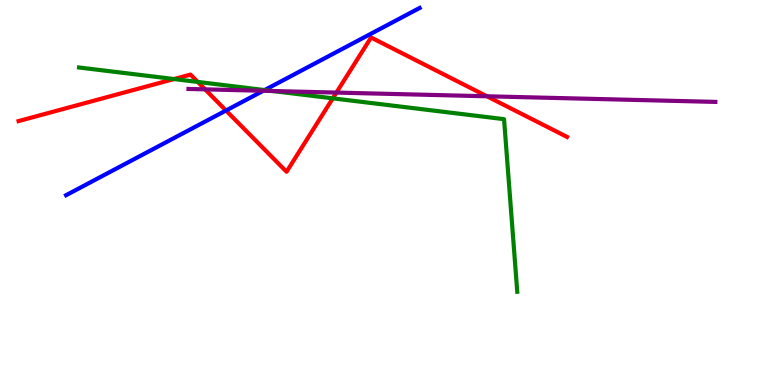[{'lines': ['blue', 'red'], 'intersections': [{'x': 2.92, 'y': 7.13}]}, {'lines': ['green', 'red'], 'intersections': [{'x': 2.25, 'y': 7.95}, {'x': 2.55, 'y': 7.87}, {'x': 4.29, 'y': 7.45}]}, {'lines': ['purple', 'red'], 'intersections': [{'x': 2.65, 'y': 7.68}, {'x': 4.34, 'y': 7.6}, {'x': 6.28, 'y': 7.5}]}, {'lines': ['blue', 'green'], 'intersections': [{'x': 3.41, 'y': 7.66}]}, {'lines': ['blue', 'purple'], 'intersections': [{'x': 3.4, 'y': 7.64}]}, {'lines': ['green', 'purple'], 'intersections': [{'x': 3.52, 'y': 7.64}]}]